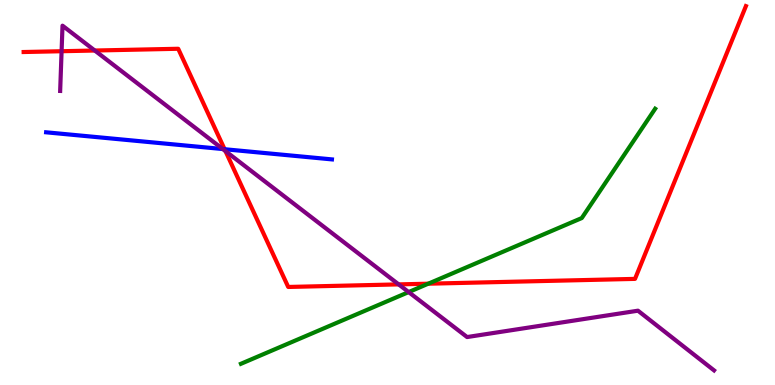[{'lines': ['blue', 'red'], 'intersections': [{'x': 2.9, 'y': 6.12}]}, {'lines': ['green', 'red'], 'intersections': [{'x': 5.53, 'y': 2.63}]}, {'lines': ['purple', 'red'], 'intersections': [{'x': 0.795, 'y': 8.67}, {'x': 1.22, 'y': 8.69}, {'x': 2.91, 'y': 6.08}, {'x': 5.14, 'y': 2.61}]}, {'lines': ['blue', 'green'], 'intersections': []}, {'lines': ['blue', 'purple'], 'intersections': [{'x': 2.88, 'y': 6.13}]}, {'lines': ['green', 'purple'], 'intersections': [{'x': 5.27, 'y': 2.41}]}]